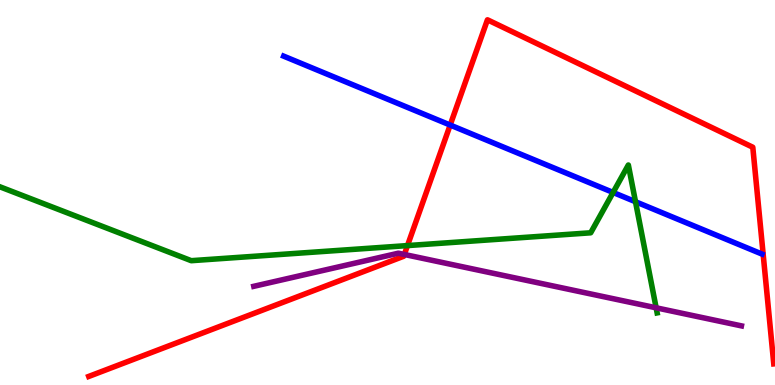[{'lines': ['blue', 'red'], 'intersections': [{'x': 5.81, 'y': 6.75}]}, {'lines': ['green', 'red'], 'intersections': [{'x': 5.26, 'y': 3.62}]}, {'lines': ['purple', 'red'], 'intersections': [{'x': 5.22, 'y': 3.39}]}, {'lines': ['blue', 'green'], 'intersections': [{'x': 7.91, 'y': 5.0}, {'x': 8.2, 'y': 4.76}]}, {'lines': ['blue', 'purple'], 'intersections': []}, {'lines': ['green', 'purple'], 'intersections': [{'x': 8.47, 'y': 2.01}]}]